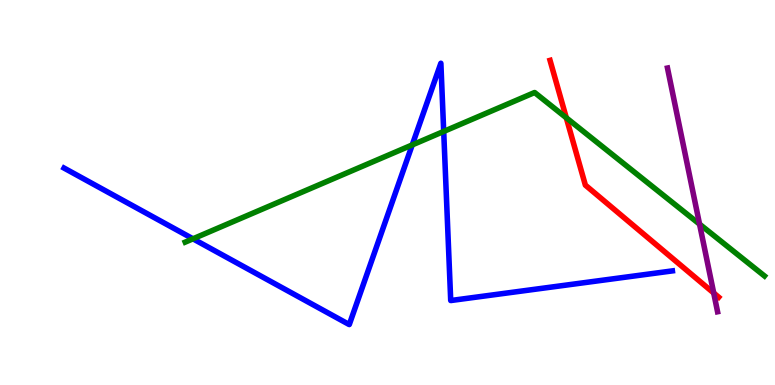[{'lines': ['blue', 'red'], 'intersections': []}, {'lines': ['green', 'red'], 'intersections': [{'x': 7.31, 'y': 6.94}]}, {'lines': ['purple', 'red'], 'intersections': [{'x': 9.21, 'y': 2.39}]}, {'lines': ['blue', 'green'], 'intersections': [{'x': 2.49, 'y': 3.8}, {'x': 5.32, 'y': 6.24}, {'x': 5.73, 'y': 6.59}]}, {'lines': ['blue', 'purple'], 'intersections': []}, {'lines': ['green', 'purple'], 'intersections': [{'x': 9.03, 'y': 4.18}]}]